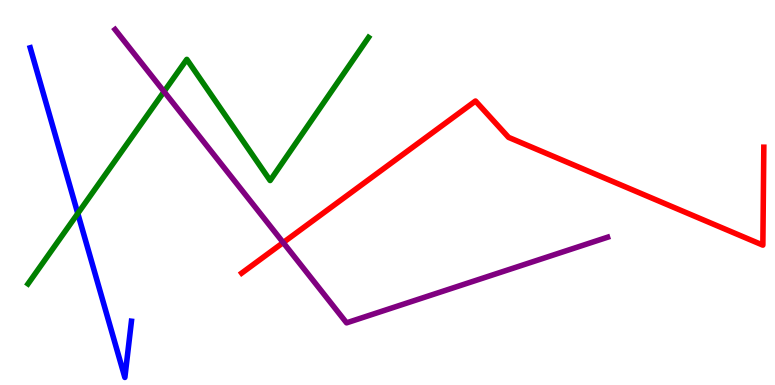[{'lines': ['blue', 'red'], 'intersections': []}, {'lines': ['green', 'red'], 'intersections': []}, {'lines': ['purple', 'red'], 'intersections': [{'x': 3.65, 'y': 3.7}]}, {'lines': ['blue', 'green'], 'intersections': [{'x': 1.0, 'y': 4.46}]}, {'lines': ['blue', 'purple'], 'intersections': []}, {'lines': ['green', 'purple'], 'intersections': [{'x': 2.12, 'y': 7.62}]}]